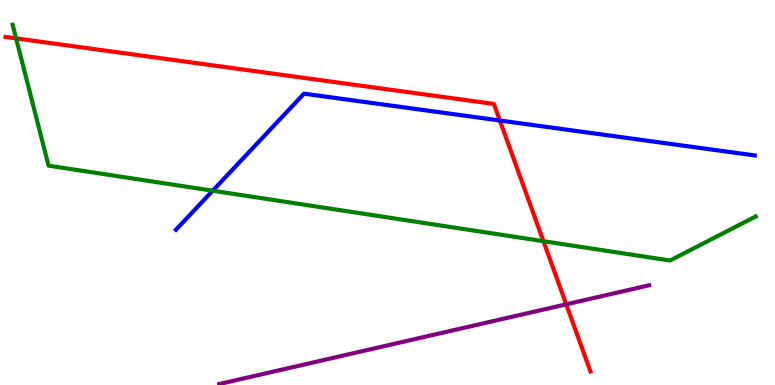[{'lines': ['blue', 'red'], 'intersections': [{'x': 6.45, 'y': 6.87}]}, {'lines': ['green', 'red'], 'intersections': [{'x': 0.208, 'y': 9.0}, {'x': 7.01, 'y': 3.74}]}, {'lines': ['purple', 'red'], 'intersections': [{'x': 7.31, 'y': 2.1}]}, {'lines': ['blue', 'green'], 'intersections': [{'x': 2.74, 'y': 5.05}]}, {'lines': ['blue', 'purple'], 'intersections': []}, {'lines': ['green', 'purple'], 'intersections': []}]